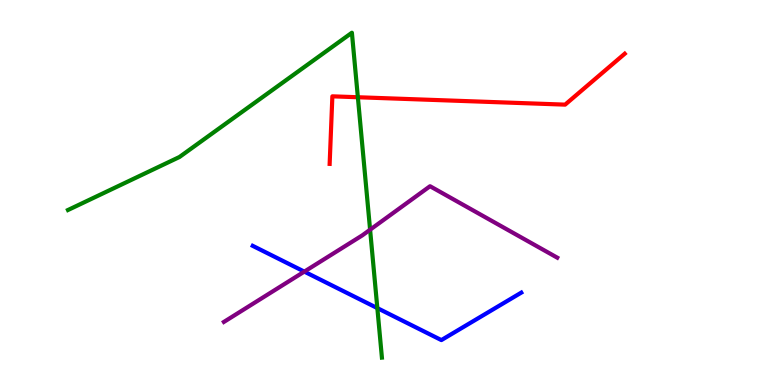[{'lines': ['blue', 'red'], 'intersections': []}, {'lines': ['green', 'red'], 'intersections': [{'x': 4.62, 'y': 7.47}]}, {'lines': ['purple', 'red'], 'intersections': []}, {'lines': ['blue', 'green'], 'intersections': [{'x': 4.87, 'y': 2.0}]}, {'lines': ['blue', 'purple'], 'intersections': [{'x': 3.93, 'y': 2.94}]}, {'lines': ['green', 'purple'], 'intersections': [{'x': 4.78, 'y': 4.03}]}]